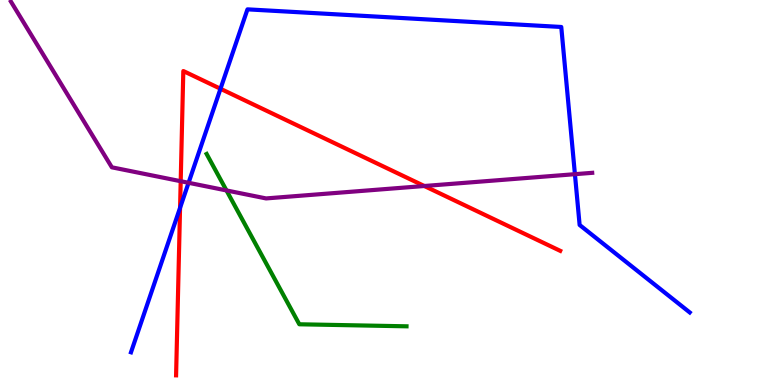[{'lines': ['blue', 'red'], 'intersections': [{'x': 2.32, 'y': 4.6}, {'x': 2.85, 'y': 7.69}]}, {'lines': ['green', 'red'], 'intersections': []}, {'lines': ['purple', 'red'], 'intersections': [{'x': 2.33, 'y': 5.29}, {'x': 5.48, 'y': 5.17}]}, {'lines': ['blue', 'green'], 'intersections': []}, {'lines': ['blue', 'purple'], 'intersections': [{'x': 2.43, 'y': 5.25}, {'x': 7.42, 'y': 5.48}]}, {'lines': ['green', 'purple'], 'intersections': [{'x': 2.92, 'y': 5.05}]}]